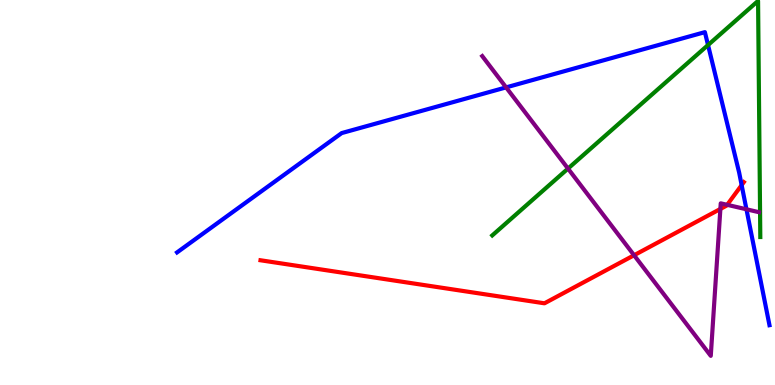[{'lines': ['blue', 'red'], 'intersections': [{'x': 9.57, 'y': 5.19}]}, {'lines': ['green', 'red'], 'intersections': []}, {'lines': ['purple', 'red'], 'intersections': [{'x': 8.18, 'y': 3.37}, {'x': 9.3, 'y': 4.57}, {'x': 9.38, 'y': 4.68}]}, {'lines': ['blue', 'green'], 'intersections': [{'x': 9.14, 'y': 8.83}]}, {'lines': ['blue', 'purple'], 'intersections': [{'x': 6.53, 'y': 7.73}, {'x': 9.63, 'y': 4.56}]}, {'lines': ['green', 'purple'], 'intersections': [{'x': 7.33, 'y': 5.62}]}]